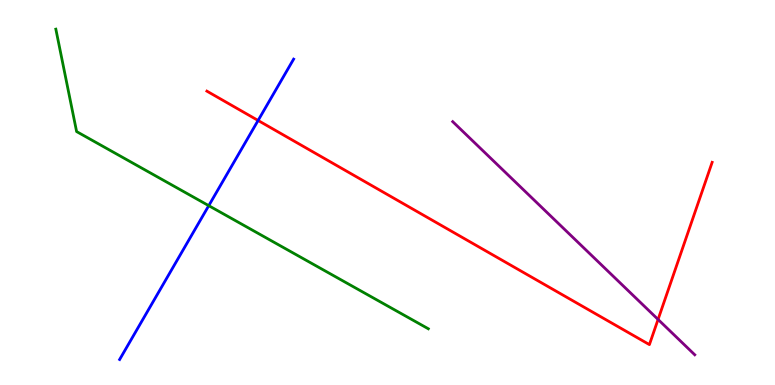[{'lines': ['blue', 'red'], 'intersections': [{'x': 3.33, 'y': 6.87}]}, {'lines': ['green', 'red'], 'intersections': []}, {'lines': ['purple', 'red'], 'intersections': [{'x': 8.49, 'y': 1.7}]}, {'lines': ['blue', 'green'], 'intersections': [{'x': 2.69, 'y': 4.66}]}, {'lines': ['blue', 'purple'], 'intersections': []}, {'lines': ['green', 'purple'], 'intersections': []}]